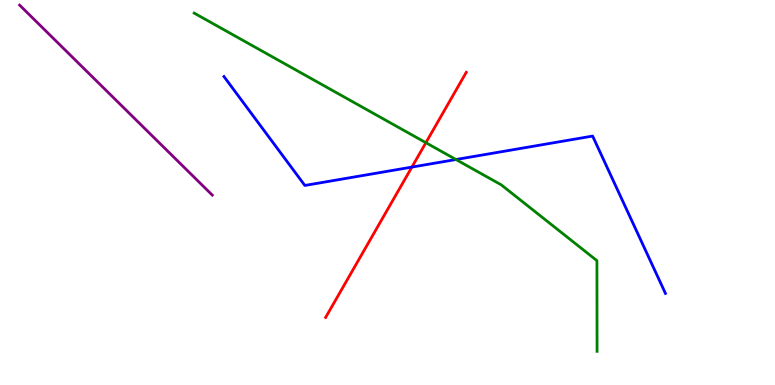[{'lines': ['blue', 'red'], 'intersections': [{'x': 5.31, 'y': 5.66}]}, {'lines': ['green', 'red'], 'intersections': [{'x': 5.5, 'y': 6.29}]}, {'lines': ['purple', 'red'], 'intersections': []}, {'lines': ['blue', 'green'], 'intersections': [{'x': 5.88, 'y': 5.86}]}, {'lines': ['blue', 'purple'], 'intersections': []}, {'lines': ['green', 'purple'], 'intersections': []}]